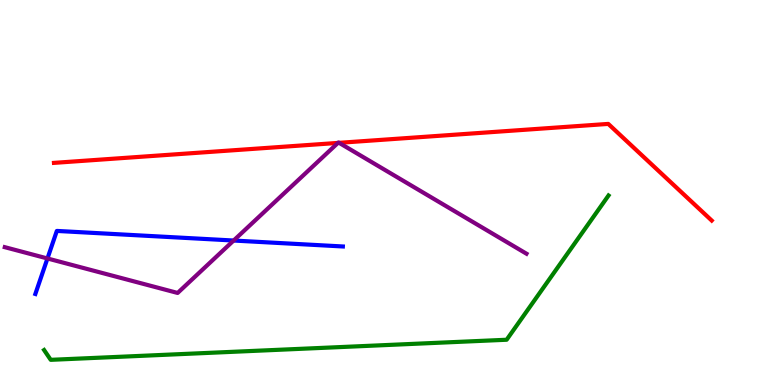[{'lines': ['blue', 'red'], 'intersections': []}, {'lines': ['green', 'red'], 'intersections': []}, {'lines': ['purple', 'red'], 'intersections': [{'x': 4.36, 'y': 6.29}, {'x': 4.38, 'y': 6.29}]}, {'lines': ['blue', 'green'], 'intersections': []}, {'lines': ['blue', 'purple'], 'intersections': [{'x': 0.612, 'y': 3.29}, {'x': 3.01, 'y': 3.75}]}, {'lines': ['green', 'purple'], 'intersections': []}]